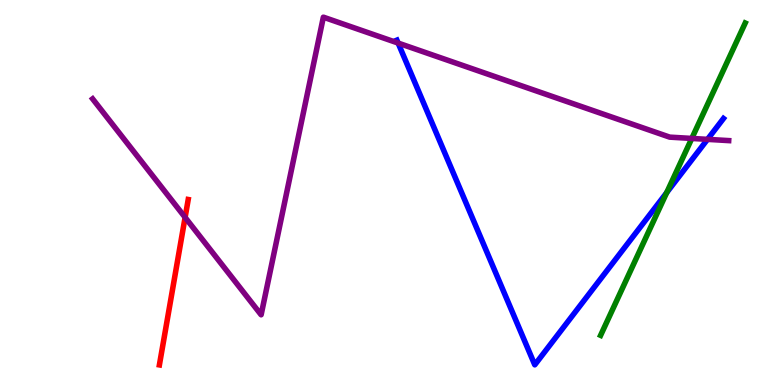[{'lines': ['blue', 'red'], 'intersections': []}, {'lines': ['green', 'red'], 'intersections': []}, {'lines': ['purple', 'red'], 'intersections': [{'x': 2.39, 'y': 4.35}]}, {'lines': ['blue', 'green'], 'intersections': [{'x': 8.6, 'y': 5.0}]}, {'lines': ['blue', 'purple'], 'intersections': [{'x': 5.14, 'y': 8.88}, {'x': 9.13, 'y': 6.38}]}, {'lines': ['green', 'purple'], 'intersections': [{'x': 8.93, 'y': 6.4}]}]